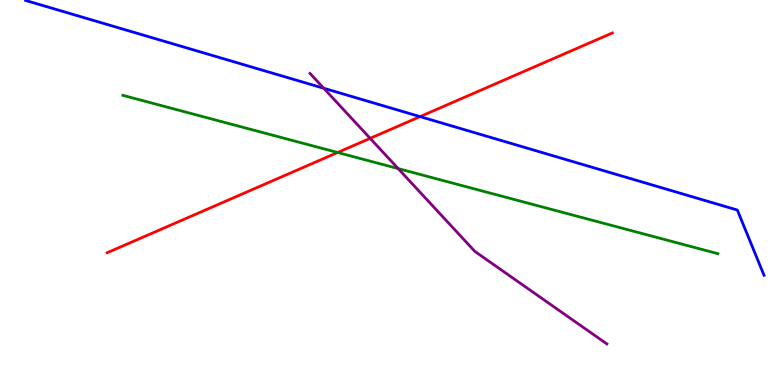[{'lines': ['blue', 'red'], 'intersections': [{'x': 5.42, 'y': 6.97}]}, {'lines': ['green', 'red'], 'intersections': [{'x': 4.36, 'y': 6.04}]}, {'lines': ['purple', 'red'], 'intersections': [{'x': 4.78, 'y': 6.41}]}, {'lines': ['blue', 'green'], 'intersections': []}, {'lines': ['blue', 'purple'], 'intersections': [{'x': 4.18, 'y': 7.71}]}, {'lines': ['green', 'purple'], 'intersections': [{'x': 5.14, 'y': 5.62}]}]